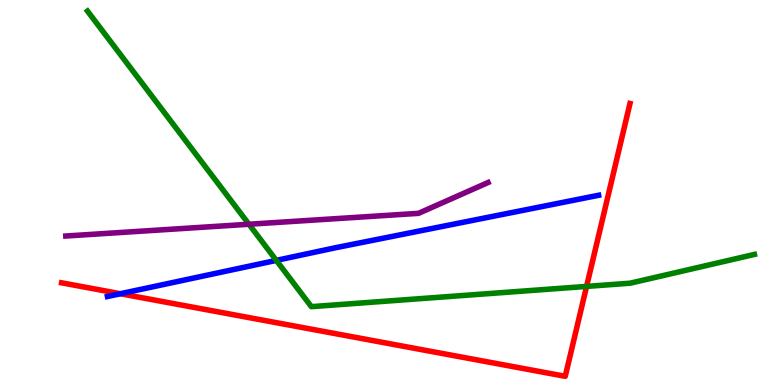[{'lines': ['blue', 'red'], 'intersections': [{'x': 1.55, 'y': 2.37}]}, {'lines': ['green', 'red'], 'intersections': [{'x': 7.57, 'y': 2.56}]}, {'lines': ['purple', 'red'], 'intersections': []}, {'lines': ['blue', 'green'], 'intersections': [{'x': 3.57, 'y': 3.24}]}, {'lines': ['blue', 'purple'], 'intersections': []}, {'lines': ['green', 'purple'], 'intersections': [{'x': 3.21, 'y': 4.18}]}]